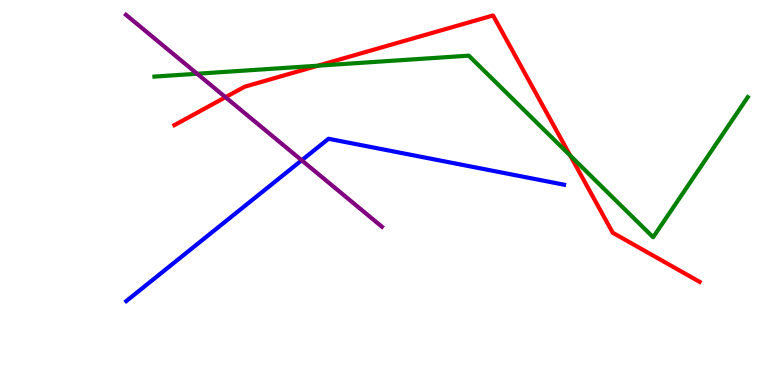[{'lines': ['blue', 'red'], 'intersections': []}, {'lines': ['green', 'red'], 'intersections': [{'x': 4.1, 'y': 8.29}, {'x': 7.36, 'y': 5.96}]}, {'lines': ['purple', 'red'], 'intersections': [{'x': 2.91, 'y': 7.48}]}, {'lines': ['blue', 'green'], 'intersections': []}, {'lines': ['blue', 'purple'], 'intersections': [{'x': 3.89, 'y': 5.84}]}, {'lines': ['green', 'purple'], 'intersections': [{'x': 2.54, 'y': 8.08}]}]